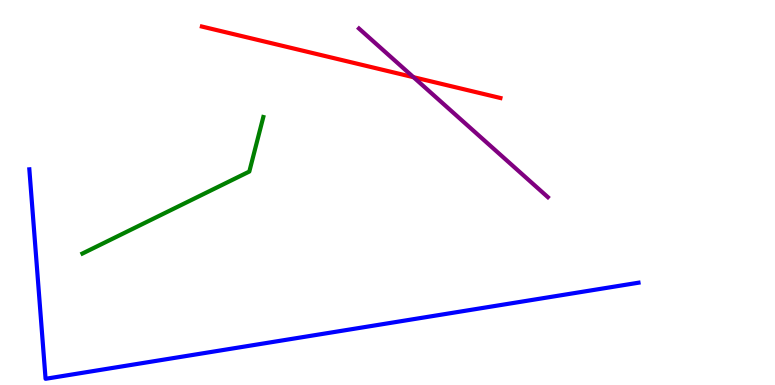[{'lines': ['blue', 'red'], 'intersections': []}, {'lines': ['green', 'red'], 'intersections': []}, {'lines': ['purple', 'red'], 'intersections': [{'x': 5.34, 'y': 8.0}]}, {'lines': ['blue', 'green'], 'intersections': []}, {'lines': ['blue', 'purple'], 'intersections': []}, {'lines': ['green', 'purple'], 'intersections': []}]